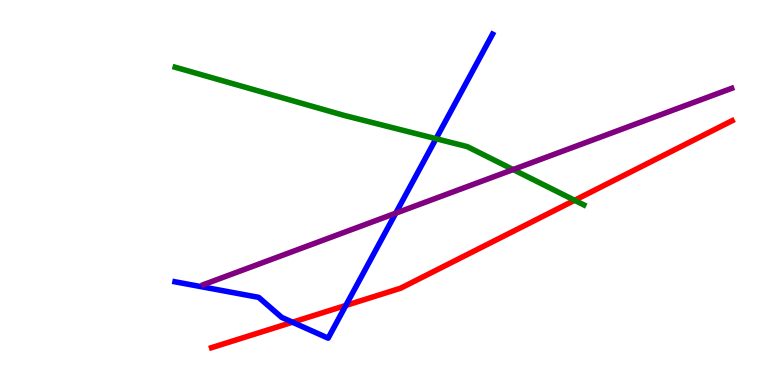[{'lines': ['blue', 'red'], 'intersections': [{'x': 3.77, 'y': 1.63}, {'x': 4.46, 'y': 2.07}]}, {'lines': ['green', 'red'], 'intersections': [{'x': 7.41, 'y': 4.8}]}, {'lines': ['purple', 'red'], 'intersections': []}, {'lines': ['blue', 'green'], 'intersections': [{'x': 5.63, 'y': 6.4}]}, {'lines': ['blue', 'purple'], 'intersections': [{'x': 5.11, 'y': 4.46}]}, {'lines': ['green', 'purple'], 'intersections': [{'x': 6.62, 'y': 5.6}]}]